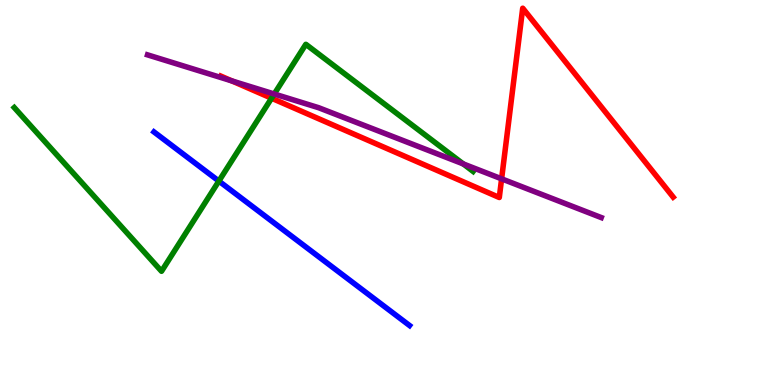[{'lines': ['blue', 'red'], 'intersections': []}, {'lines': ['green', 'red'], 'intersections': [{'x': 3.5, 'y': 7.45}]}, {'lines': ['purple', 'red'], 'intersections': [{'x': 2.99, 'y': 7.9}, {'x': 6.47, 'y': 5.36}]}, {'lines': ['blue', 'green'], 'intersections': [{'x': 2.82, 'y': 5.3}]}, {'lines': ['blue', 'purple'], 'intersections': []}, {'lines': ['green', 'purple'], 'intersections': [{'x': 3.54, 'y': 7.56}, {'x': 5.98, 'y': 5.74}]}]